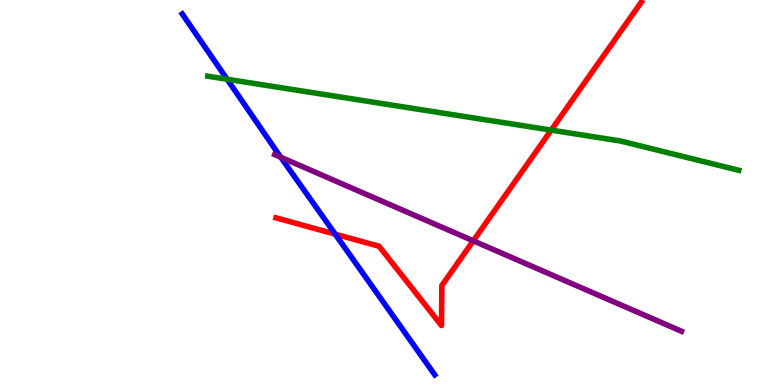[{'lines': ['blue', 'red'], 'intersections': [{'x': 4.33, 'y': 3.92}]}, {'lines': ['green', 'red'], 'intersections': [{'x': 7.11, 'y': 6.62}]}, {'lines': ['purple', 'red'], 'intersections': [{'x': 6.11, 'y': 3.74}]}, {'lines': ['blue', 'green'], 'intersections': [{'x': 2.93, 'y': 7.94}]}, {'lines': ['blue', 'purple'], 'intersections': [{'x': 3.62, 'y': 5.92}]}, {'lines': ['green', 'purple'], 'intersections': []}]